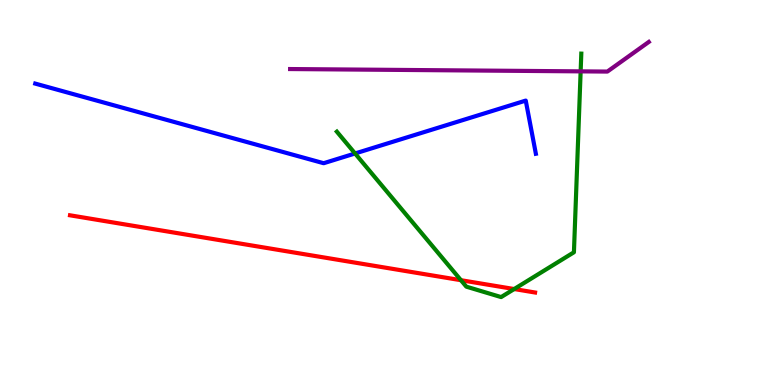[{'lines': ['blue', 'red'], 'intersections': []}, {'lines': ['green', 'red'], 'intersections': [{'x': 5.95, 'y': 2.72}, {'x': 6.63, 'y': 2.49}]}, {'lines': ['purple', 'red'], 'intersections': []}, {'lines': ['blue', 'green'], 'intersections': [{'x': 4.58, 'y': 6.01}]}, {'lines': ['blue', 'purple'], 'intersections': []}, {'lines': ['green', 'purple'], 'intersections': [{'x': 7.49, 'y': 8.15}]}]